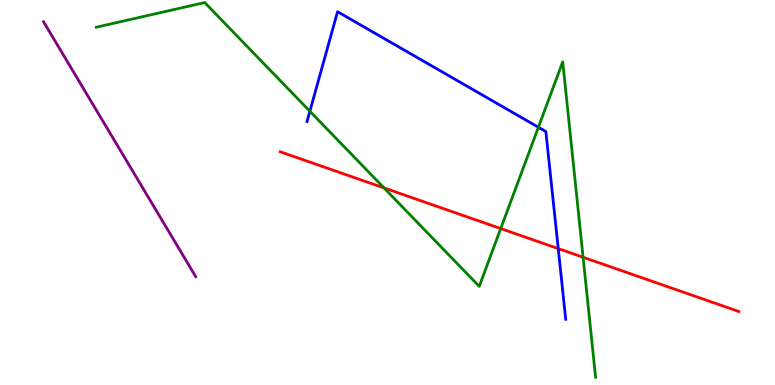[{'lines': ['blue', 'red'], 'intersections': [{'x': 7.2, 'y': 3.54}]}, {'lines': ['green', 'red'], 'intersections': [{'x': 4.96, 'y': 5.12}, {'x': 6.46, 'y': 4.06}, {'x': 7.52, 'y': 3.32}]}, {'lines': ['purple', 'red'], 'intersections': []}, {'lines': ['blue', 'green'], 'intersections': [{'x': 4.0, 'y': 7.11}, {'x': 6.95, 'y': 6.69}]}, {'lines': ['blue', 'purple'], 'intersections': []}, {'lines': ['green', 'purple'], 'intersections': []}]